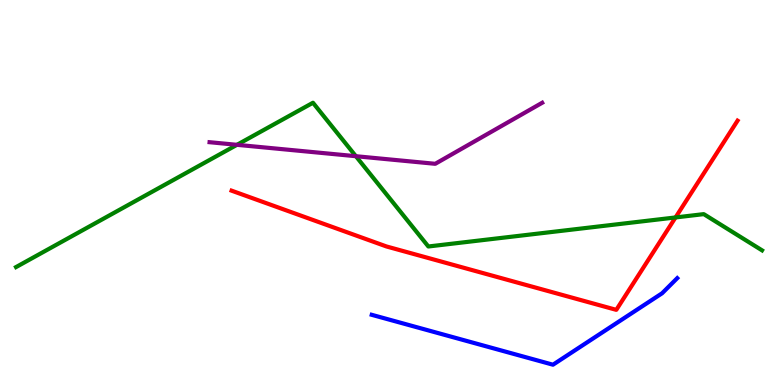[{'lines': ['blue', 'red'], 'intersections': []}, {'lines': ['green', 'red'], 'intersections': [{'x': 8.72, 'y': 4.35}]}, {'lines': ['purple', 'red'], 'intersections': []}, {'lines': ['blue', 'green'], 'intersections': []}, {'lines': ['blue', 'purple'], 'intersections': []}, {'lines': ['green', 'purple'], 'intersections': [{'x': 3.06, 'y': 6.24}, {'x': 4.59, 'y': 5.94}]}]